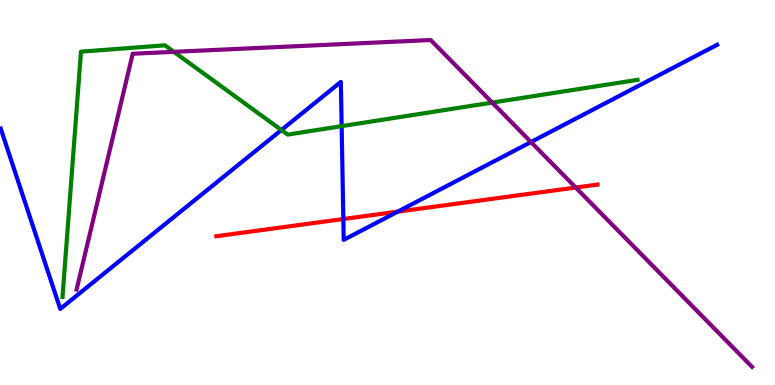[{'lines': ['blue', 'red'], 'intersections': [{'x': 4.43, 'y': 4.31}, {'x': 5.13, 'y': 4.5}]}, {'lines': ['green', 'red'], 'intersections': []}, {'lines': ['purple', 'red'], 'intersections': [{'x': 7.43, 'y': 5.13}]}, {'lines': ['blue', 'green'], 'intersections': [{'x': 3.63, 'y': 6.62}, {'x': 4.41, 'y': 6.72}]}, {'lines': ['blue', 'purple'], 'intersections': [{'x': 6.85, 'y': 6.31}]}, {'lines': ['green', 'purple'], 'intersections': [{'x': 2.24, 'y': 8.65}, {'x': 6.35, 'y': 7.34}]}]